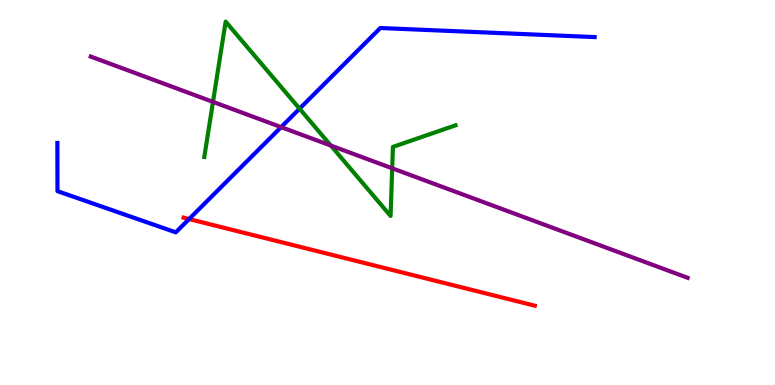[{'lines': ['blue', 'red'], 'intersections': [{'x': 2.44, 'y': 4.31}]}, {'lines': ['green', 'red'], 'intersections': []}, {'lines': ['purple', 'red'], 'intersections': []}, {'lines': ['blue', 'green'], 'intersections': [{'x': 3.87, 'y': 7.18}]}, {'lines': ['blue', 'purple'], 'intersections': [{'x': 3.63, 'y': 6.7}]}, {'lines': ['green', 'purple'], 'intersections': [{'x': 2.75, 'y': 7.35}, {'x': 4.27, 'y': 6.22}, {'x': 5.06, 'y': 5.63}]}]